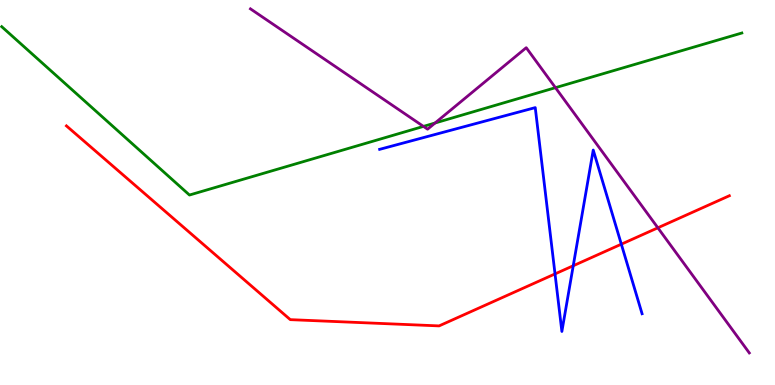[{'lines': ['blue', 'red'], 'intersections': [{'x': 7.16, 'y': 2.89}, {'x': 7.4, 'y': 3.1}, {'x': 8.02, 'y': 3.66}]}, {'lines': ['green', 'red'], 'intersections': []}, {'lines': ['purple', 'red'], 'intersections': [{'x': 8.49, 'y': 4.08}]}, {'lines': ['blue', 'green'], 'intersections': []}, {'lines': ['blue', 'purple'], 'intersections': []}, {'lines': ['green', 'purple'], 'intersections': [{'x': 5.46, 'y': 6.72}, {'x': 5.61, 'y': 6.81}, {'x': 7.17, 'y': 7.72}]}]